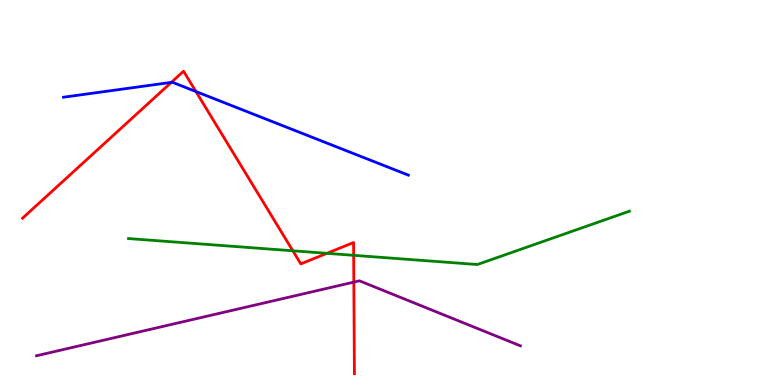[{'lines': ['blue', 'red'], 'intersections': [{'x': 2.21, 'y': 7.86}, {'x': 2.53, 'y': 7.62}]}, {'lines': ['green', 'red'], 'intersections': [{'x': 3.78, 'y': 3.49}, {'x': 4.22, 'y': 3.42}, {'x': 4.56, 'y': 3.37}]}, {'lines': ['purple', 'red'], 'intersections': [{'x': 4.57, 'y': 2.67}]}, {'lines': ['blue', 'green'], 'intersections': []}, {'lines': ['blue', 'purple'], 'intersections': []}, {'lines': ['green', 'purple'], 'intersections': []}]